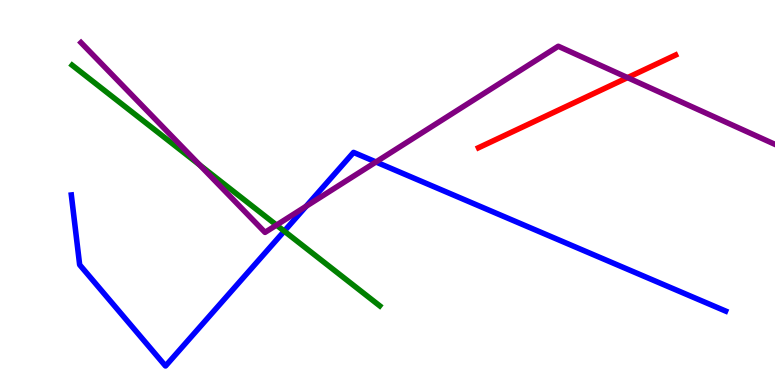[{'lines': ['blue', 'red'], 'intersections': []}, {'lines': ['green', 'red'], 'intersections': []}, {'lines': ['purple', 'red'], 'intersections': [{'x': 8.1, 'y': 7.98}]}, {'lines': ['blue', 'green'], 'intersections': [{'x': 3.67, 'y': 4.0}]}, {'lines': ['blue', 'purple'], 'intersections': [{'x': 3.95, 'y': 4.64}, {'x': 4.85, 'y': 5.79}]}, {'lines': ['green', 'purple'], 'intersections': [{'x': 2.58, 'y': 5.72}, {'x': 3.57, 'y': 4.15}]}]